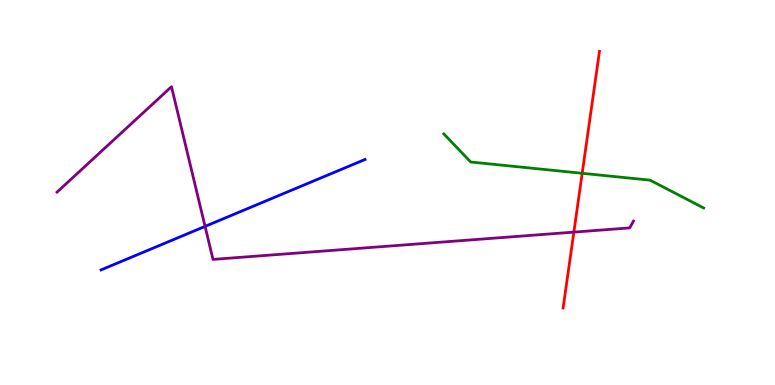[{'lines': ['blue', 'red'], 'intersections': []}, {'lines': ['green', 'red'], 'intersections': [{'x': 7.51, 'y': 5.5}]}, {'lines': ['purple', 'red'], 'intersections': [{'x': 7.4, 'y': 3.97}]}, {'lines': ['blue', 'green'], 'intersections': []}, {'lines': ['blue', 'purple'], 'intersections': [{'x': 2.65, 'y': 4.12}]}, {'lines': ['green', 'purple'], 'intersections': []}]